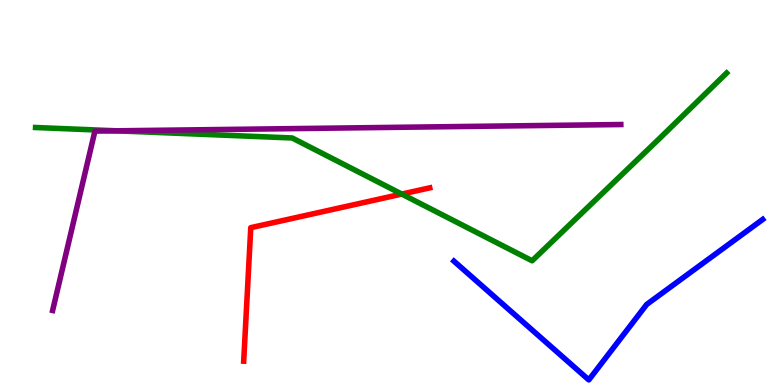[{'lines': ['blue', 'red'], 'intersections': []}, {'lines': ['green', 'red'], 'intersections': [{'x': 5.18, 'y': 4.96}]}, {'lines': ['purple', 'red'], 'intersections': []}, {'lines': ['blue', 'green'], 'intersections': []}, {'lines': ['blue', 'purple'], 'intersections': []}, {'lines': ['green', 'purple'], 'intersections': [{'x': 1.5, 'y': 6.6}]}]